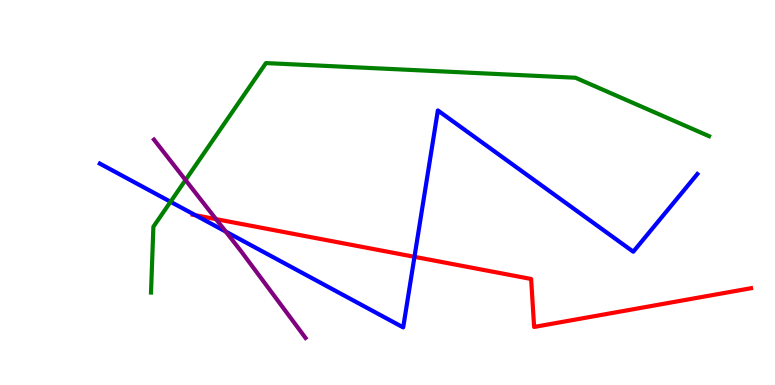[{'lines': ['blue', 'red'], 'intersections': [{'x': 2.52, 'y': 4.41}, {'x': 5.35, 'y': 3.33}]}, {'lines': ['green', 'red'], 'intersections': []}, {'lines': ['purple', 'red'], 'intersections': [{'x': 2.79, 'y': 4.31}]}, {'lines': ['blue', 'green'], 'intersections': [{'x': 2.2, 'y': 4.76}]}, {'lines': ['blue', 'purple'], 'intersections': [{'x': 2.91, 'y': 3.98}]}, {'lines': ['green', 'purple'], 'intersections': [{'x': 2.39, 'y': 5.32}]}]